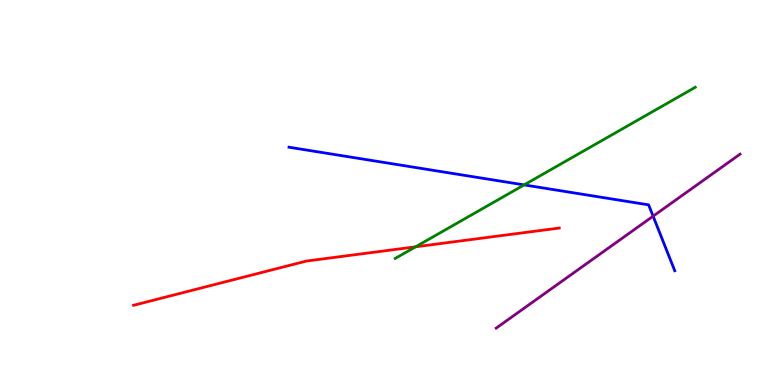[{'lines': ['blue', 'red'], 'intersections': []}, {'lines': ['green', 'red'], 'intersections': [{'x': 5.36, 'y': 3.59}]}, {'lines': ['purple', 'red'], 'intersections': []}, {'lines': ['blue', 'green'], 'intersections': [{'x': 6.76, 'y': 5.2}]}, {'lines': ['blue', 'purple'], 'intersections': [{'x': 8.43, 'y': 4.38}]}, {'lines': ['green', 'purple'], 'intersections': []}]